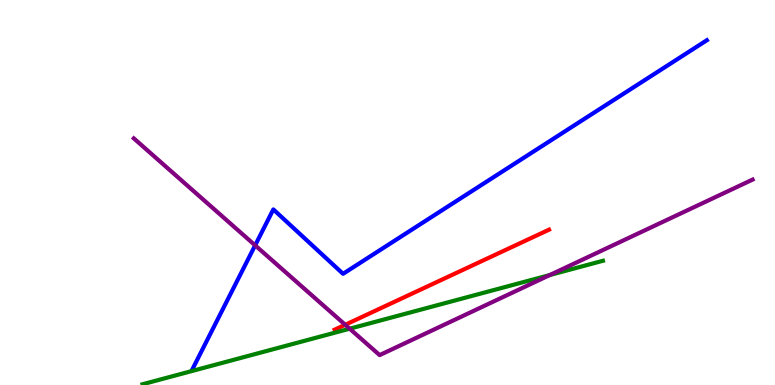[{'lines': ['blue', 'red'], 'intersections': []}, {'lines': ['green', 'red'], 'intersections': []}, {'lines': ['purple', 'red'], 'intersections': [{'x': 4.45, 'y': 1.56}]}, {'lines': ['blue', 'green'], 'intersections': []}, {'lines': ['blue', 'purple'], 'intersections': [{'x': 3.29, 'y': 3.63}]}, {'lines': ['green', 'purple'], 'intersections': [{'x': 4.51, 'y': 1.46}, {'x': 7.09, 'y': 2.86}]}]